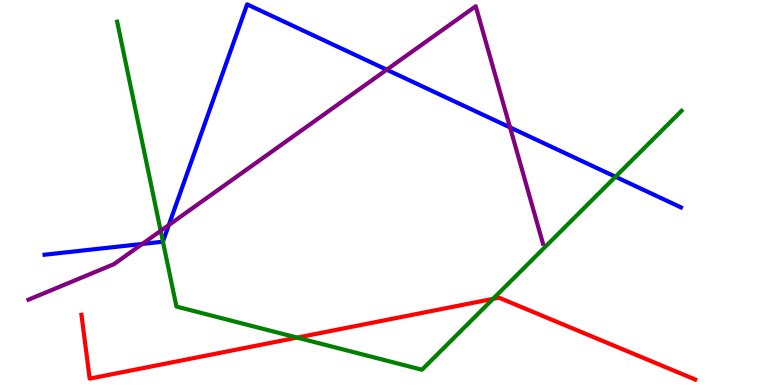[{'lines': ['blue', 'red'], 'intersections': []}, {'lines': ['green', 'red'], 'intersections': [{'x': 3.83, 'y': 1.23}, {'x': 6.36, 'y': 2.24}]}, {'lines': ['purple', 'red'], 'intersections': []}, {'lines': ['blue', 'green'], 'intersections': [{'x': 2.1, 'y': 3.72}, {'x': 7.94, 'y': 5.41}]}, {'lines': ['blue', 'purple'], 'intersections': [{'x': 1.84, 'y': 3.66}, {'x': 2.18, 'y': 4.15}, {'x': 4.99, 'y': 8.19}, {'x': 6.58, 'y': 6.69}]}, {'lines': ['green', 'purple'], 'intersections': [{'x': 2.07, 'y': 4.0}]}]